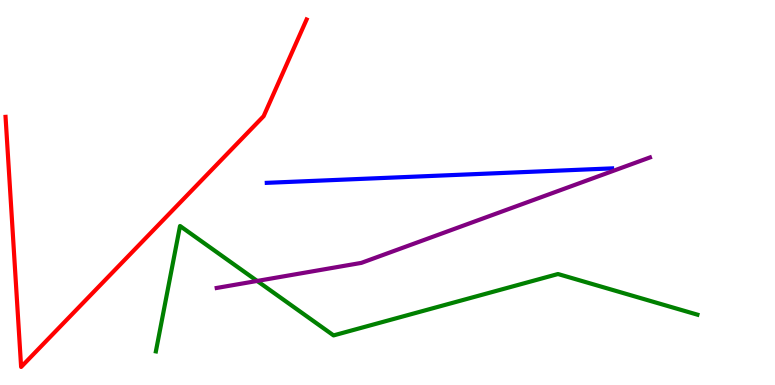[{'lines': ['blue', 'red'], 'intersections': []}, {'lines': ['green', 'red'], 'intersections': []}, {'lines': ['purple', 'red'], 'intersections': []}, {'lines': ['blue', 'green'], 'intersections': []}, {'lines': ['blue', 'purple'], 'intersections': []}, {'lines': ['green', 'purple'], 'intersections': [{'x': 3.32, 'y': 2.7}]}]